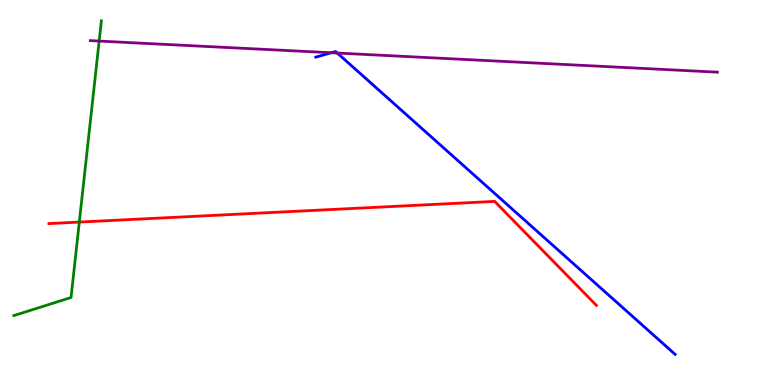[{'lines': ['blue', 'red'], 'intersections': []}, {'lines': ['green', 'red'], 'intersections': [{'x': 1.02, 'y': 4.23}]}, {'lines': ['purple', 'red'], 'intersections': []}, {'lines': ['blue', 'green'], 'intersections': []}, {'lines': ['blue', 'purple'], 'intersections': [{'x': 4.27, 'y': 8.63}, {'x': 4.35, 'y': 8.62}]}, {'lines': ['green', 'purple'], 'intersections': [{'x': 1.28, 'y': 8.93}]}]